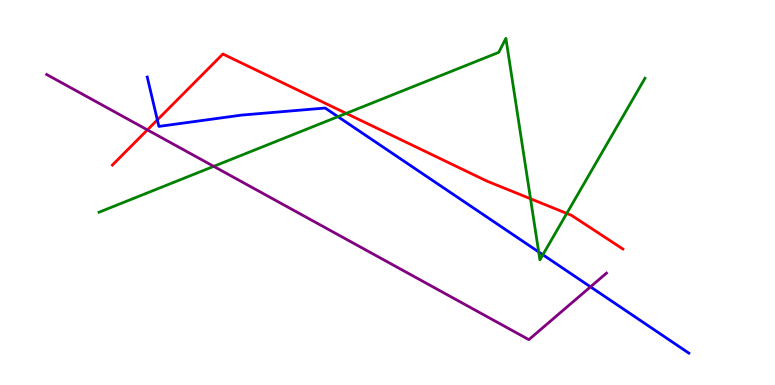[{'lines': ['blue', 'red'], 'intersections': [{'x': 2.03, 'y': 6.89}]}, {'lines': ['green', 'red'], 'intersections': [{'x': 4.47, 'y': 7.06}, {'x': 6.85, 'y': 4.84}, {'x': 7.31, 'y': 4.46}]}, {'lines': ['purple', 'red'], 'intersections': [{'x': 1.9, 'y': 6.63}]}, {'lines': ['blue', 'green'], 'intersections': [{'x': 4.36, 'y': 6.97}, {'x': 6.95, 'y': 3.46}, {'x': 7.0, 'y': 3.38}]}, {'lines': ['blue', 'purple'], 'intersections': [{'x': 7.62, 'y': 2.55}]}, {'lines': ['green', 'purple'], 'intersections': [{'x': 2.76, 'y': 5.68}]}]